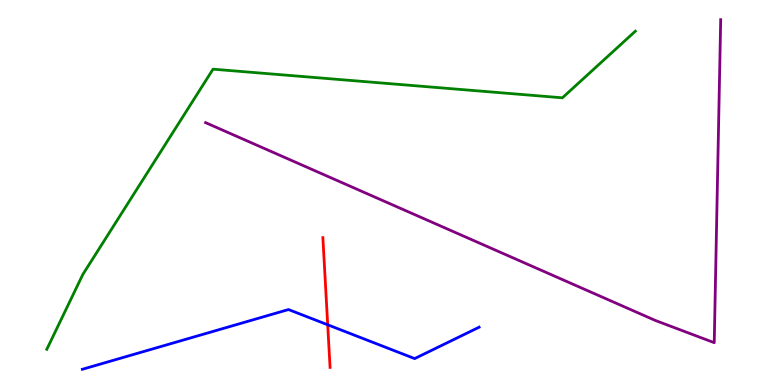[{'lines': ['blue', 'red'], 'intersections': [{'x': 4.23, 'y': 1.56}]}, {'lines': ['green', 'red'], 'intersections': []}, {'lines': ['purple', 'red'], 'intersections': []}, {'lines': ['blue', 'green'], 'intersections': []}, {'lines': ['blue', 'purple'], 'intersections': []}, {'lines': ['green', 'purple'], 'intersections': []}]